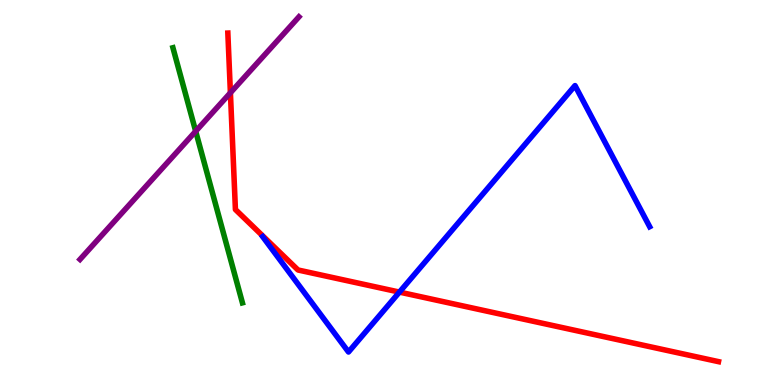[{'lines': ['blue', 'red'], 'intersections': [{'x': 5.15, 'y': 2.41}]}, {'lines': ['green', 'red'], 'intersections': []}, {'lines': ['purple', 'red'], 'intersections': [{'x': 2.97, 'y': 7.59}]}, {'lines': ['blue', 'green'], 'intersections': []}, {'lines': ['blue', 'purple'], 'intersections': []}, {'lines': ['green', 'purple'], 'intersections': [{'x': 2.52, 'y': 6.59}]}]